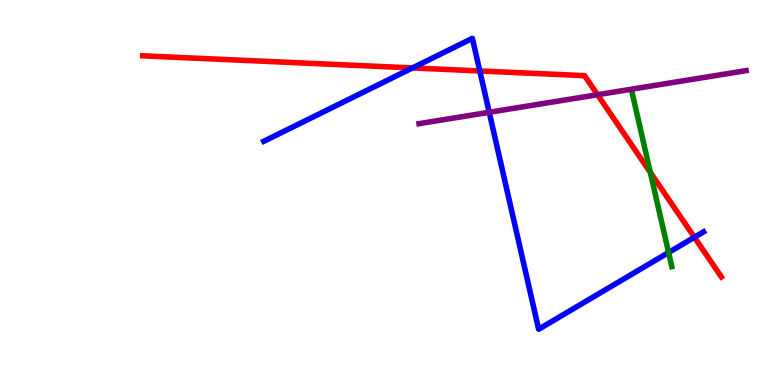[{'lines': ['blue', 'red'], 'intersections': [{'x': 5.32, 'y': 8.24}, {'x': 6.19, 'y': 8.16}, {'x': 8.96, 'y': 3.84}]}, {'lines': ['green', 'red'], 'intersections': [{'x': 8.39, 'y': 5.52}]}, {'lines': ['purple', 'red'], 'intersections': [{'x': 7.71, 'y': 7.54}]}, {'lines': ['blue', 'green'], 'intersections': [{'x': 8.63, 'y': 3.44}]}, {'lines': ['blue', 'purple'], 'intersections': [{'x': 6.31, 'y': 7.08}]}, {'lines': ['green', 'purple'], 'intersections': []}]